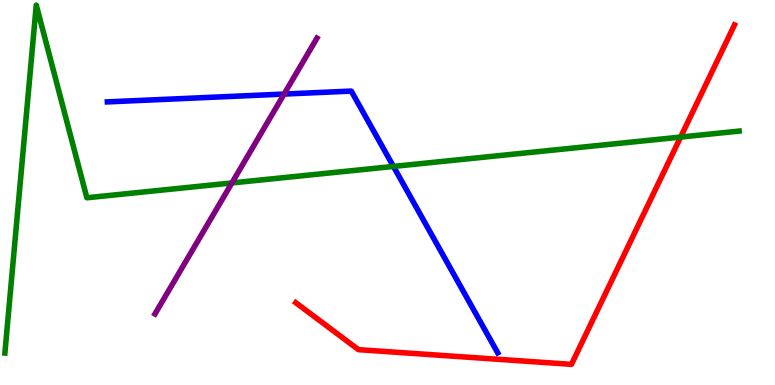[{'lines': ['blue', 'red'], 'intersections': []}, {'lines': ['green', 'red'], 'intersections': [{'x': 8.78, 'y': 6.44}]}, {'lines': ['purple', 'red'], 'intersections': []}, {'lines': ['blue', 'green'], 'intersections': [{'x': 5.08, 'y': 5.68}]}, {'lines': ['blue', 'purple'], 'intersections': [{'x': 3.67, 'y': 7.56}]}, {'lines': ['green', 'purple'], 'intersections': [{'x': 2.99, 'y': 5.25}]}]